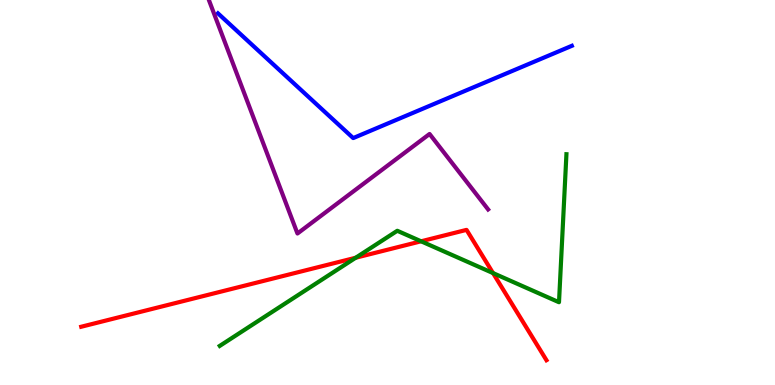[{'lines': ['blue', 'red'], 'intersections': []}, {'lines': ['green', 'red'], 'intersections': [{'x': 4.59, 'y': 3.31}, {'x': 5.43, 'y': 3.73}, {'x': 6.36, 'y': 2.91}]}, {'lines': ['purple', 'red'], 'intersections': []}, {'lines': ['blue', 'green'], 'intersections': []}, {'lines': ['blue', 'purple'], 'intersections': []}, {'lines': ['green', 'purple'], 'intersections': []}]